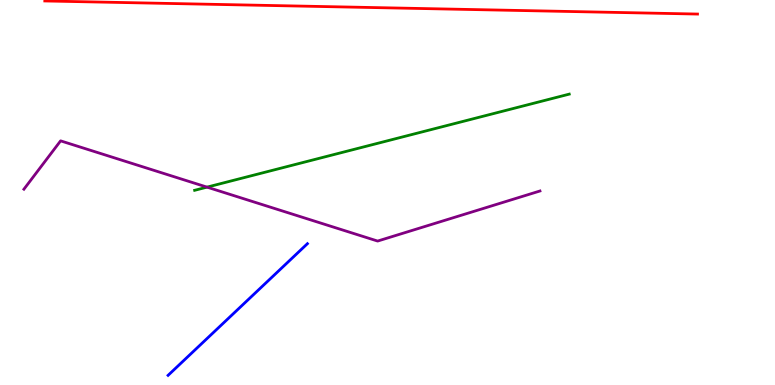[{'lines': ['blue', 'red'], 'intersections': []}, {'lines': ['green', 'red'], 'intersections': []}, {'lines': ['purple', 'red'], 'intersections': []}, {'lines': ['blue', 'green'], 'intersections': []}, {'lines': ['blue', 'purple'], 'intersections': []}, {'lines': ['green', 'purple'], 'intersections': [{'x': 2.67, 'y': 5.14}]}]